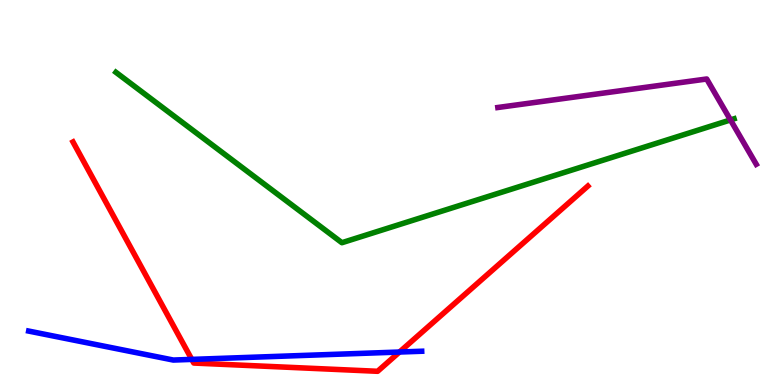[{'lines': ['blue', 'red'], 'intersections': [{'x': 2.47, 'y': 0.665}, {'x': 5.15, 'y': 0.856}]}, {'lines': ['green', 'red'], 'intersections': []}, {'lines': ['purple', 'red'], 'intersections': []}, {'lines': ['blue', 'green'], 'intersections': []}, {'lines': ['blue', 'purple'], 'intersections': []}, {'lines': ['green', 'purple'], 'intersections': [{'x': 9.43, 'y': 6.88}]}]